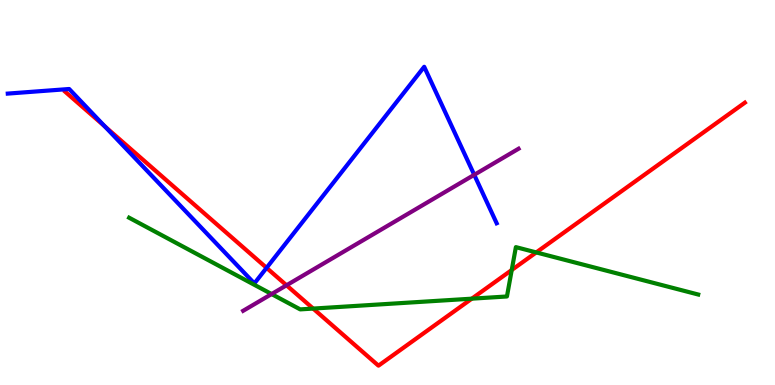[{'lines': ['blue', 'red'], 'intersections': [{'x': 1.35, 'y': 6.72}, {'x': 3.44, 'y': 3.04}]}, {'lines': ['green', 'red'], 'intersections': [{'x': 4.04, 'y': 1.98}, {'x': 6.09, 'y': 2.24}, {'x': 6.6, 'y': 2.99}, {'x': 6.92, 'y': 3.44}]}, {'lines': ['purple', 'red'], 'intersections': [{'x': 3.7, 'y': 2.59}]}, {'lines': ['blue', 'green'], 'intersections': []}, {'lines': ['blue', 'purple'], 'intersections': [{'x': 6.12, 'y': 5.46}]}, {'lines': ['green', 'purple'], 'intersections': [{'x': 3.5, 'y': 2.36}]}]